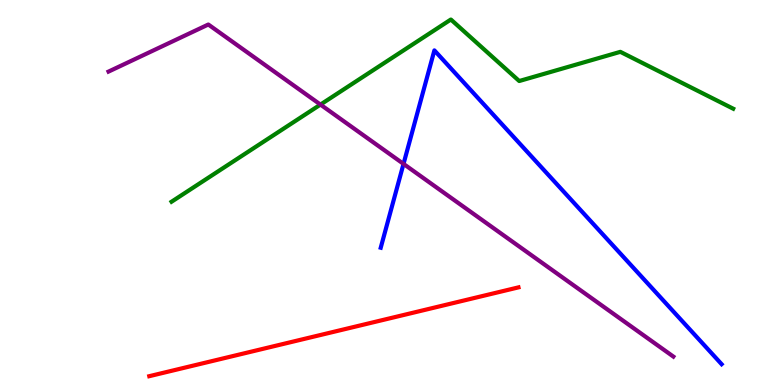[{'lines': ['blue', 'red'], 'intersections': []}, {'lines': ['green', 'red'], 'intersections': []}, {'lines': ['purple', 'red'], 'intersections': []}, {'lines': ['blue', 'green'], 'intersections': []}, {'lines': ['blue', 'purple'], 'intersections': [{'x': 5.21, 'y': 5.74}]}, {'lines': ['green', 'purple'], 'intersections': [{'x': 4.13, 'y': 7.28}]}]